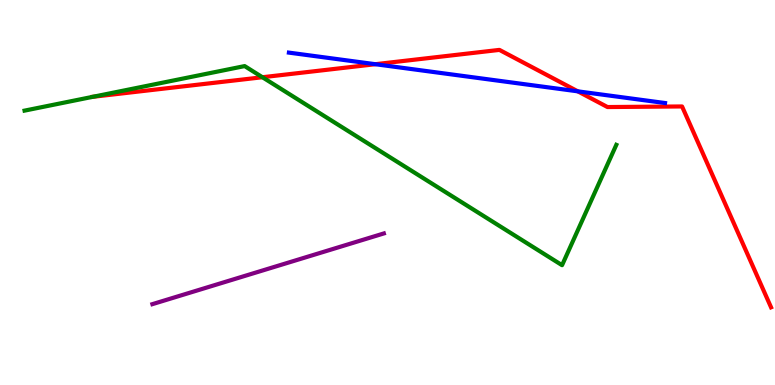[{'lines': ['blue', 'red'], 'intersections': [{'x': 4.84, 'y': 8.33}, {'x': 7.46, 'y': 7.63}]}, {'lines': ['green', 'red'], 'intersections': [{'x': 1.2, 'y': 7.49}, {'x': 3.39, 'y': 7.99}]}, {'lines': ['purple', 'red'], 'intersections': []}, {'lines': ['blue', 'green'], 'intersections': []}, {'lines': ['blue', 'purple'], 'intersections': []}, {'lines': ['green', 'purple'], 'intersections': []}]